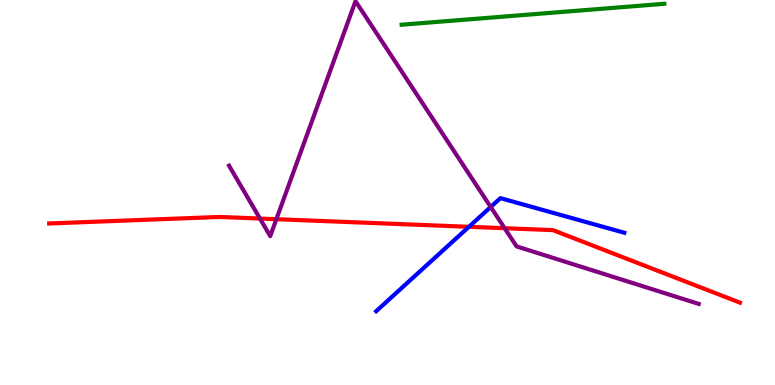[{'lines': ['blue', 'red'], 'intersections': [{'x': 6.05, 'y': 4.11}]}, {'lines': ['green', 'red'], 'intersections': []}, {'lines': ['purple', 'red'], 'intersections': [{'x': 3.35, 'y': 4.32}, {'x': 3.57, 'y': 4.31}, {'x': 6.51, 'y': 4.07}]}, {'lines': ['blue', 'green'], 'intersections': []}, {'lines': ['blue', 'purple'], 'intersections': [{'x': 6.33, 'y': 4.62}]}, {'lines': ['green', 'purple'], 'intersections': []}]